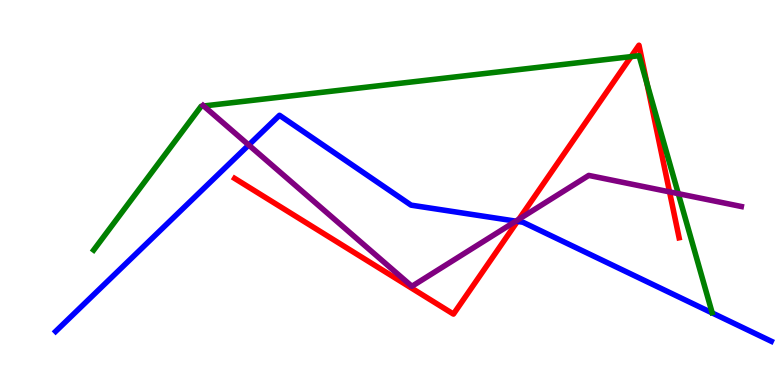[{'lines': ['blue', 'red'], 'intersections': [{'x': 6.68, 'y': 4.25}]}, {'lines': ['green', 'red'], 'intersections': [{'x': 8.14, 'y': 8.53}, {'x': 8.35, 'y': 7.84}]}, {'lines': ['purple', 'red'], 'intersections': [{'x': 6.7, 'y': 4.31}, {'x': 8.64, 'y': 5.02}]}, {'lines': ['blue', 'green'], 'intersections': []}, {'lines': ['blue', 'purple'], 'intersections': [{'x': 3.21, 'y': 6.23}, {'x': 6.66, 'y': 4.26}]}, {'lines': ['green', 'purple'], 'intersections': [{'x': 2.63, 'y': 7.25}, {'x': 8.75, 'y': 4.97}]}]